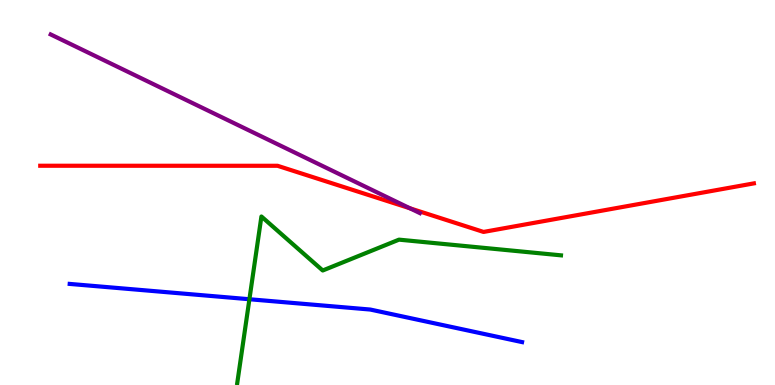[{'lines': ['blue', 'red'], 'intersections': []}, {'lines': ['green', 'red'], 'intersections': []}, {'lines': ['purple', 'red'], 'intersections': [{'x': 5.29, 'y': 4.59}]}, {'lines': ['blue', 'green'], 'intersections': [{'x': 3.22, 'y': 2.23}]}, {'lines': ['blue', 'purple'], 'intersections': []}, {'lines': ['green', 'purple'], 'intersections': []}]